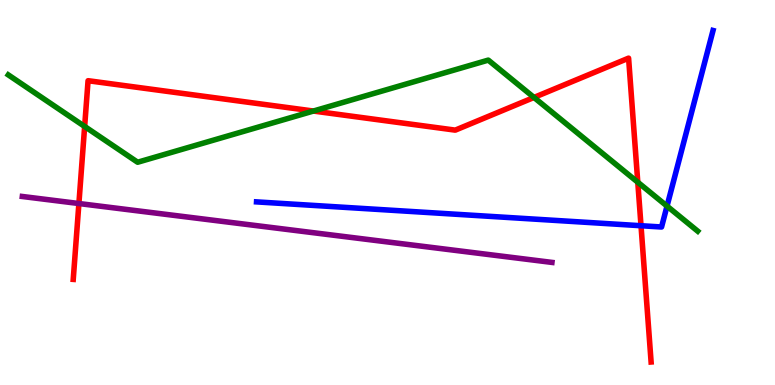[{'lines': ['blue', 'red'], 'intersections': [{'x': 8.27, 'y': 4.14}]}, {'lines': ['green', 'red'], 'intersections': [{'x': 1.09, 'y': 6.72}, {'x': 4.04, 'y': 7.12}, {'x': 6.89, 'y': 7.47}, {'x': 8.23, 'y': 5.27}]}, {'lines': ['purple', 'red'], 'intersections': [{'x': 1.02, 'y': 4.71}]}, {'lines': ['blue', 'green'], 'intersections': [{'x': 8.61, 'y': 4.65}]}, {'lines': ['blue', 'purple'], 'intersections': []}, {'lines': ['green', 'purple'], 'intersections': []}]